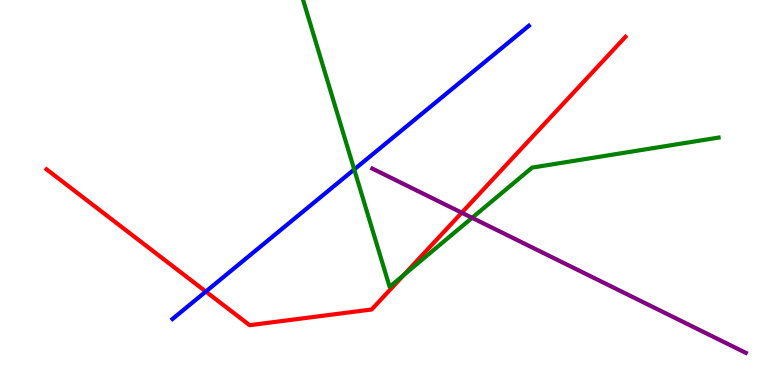[{'lines': ['blue', 'red'], 'intersections': [{'x': 2.66, 'y': 2.43}]}, {'lines': ['green', 'red'], 'intersections': [{'x': 5.21, 'y': 2.86}]}, {'lines': ['purple', 'red'], 'intersections': [{'x': 5.96, 'y': 4.48}]}, {'lines': ['blue', 'green'], 'intersections': [{'x': 4.57, 'y': 5.6}]}, {'lines': ['blue', 'purple'], 'intersections': []}, {'lines': ['green', 'purple'], 'intersections': [{'x': 6.09, 'y': 4.34}]}]